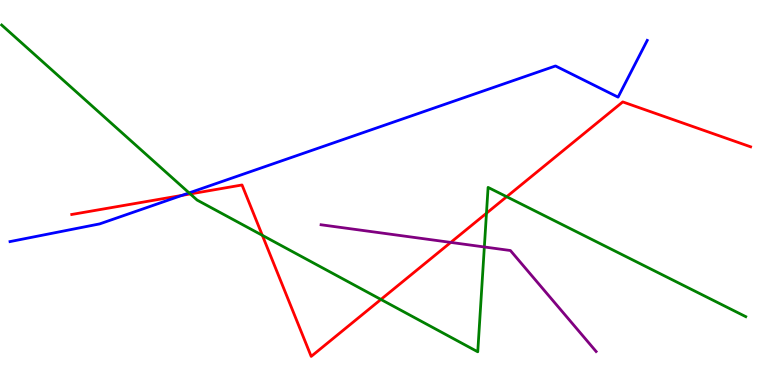[{'lines': ['blue', 'red'], 'intersections': [{'x': 2.35, 'y': 4.93}]}, {'lines': ['green', 'red'], 'intersections': [{'x': 2.46, 'y': 4.96}, {'x': 3.39, 'y': 3.89}, {'x': 4.92, 'y': 2.22}, {'x': 6.28, 'y': 4.46}, {'x': 6.54, 'y': 4.89}]}, {'lines': ['purple', 'red'], 'intersections': [{'x': 5.82, 'y': 3.7}]}, {'lines': ['blue', 'green'], 'intersections': [{'x': 2.44, 'y': 4.99}]}, {'lines': ['blue', 'purple'], 'intersections': []}, {'lines': ['green', 'purple'], 'intersections': [{'x': 6.25, 'y': 3.59}]}]